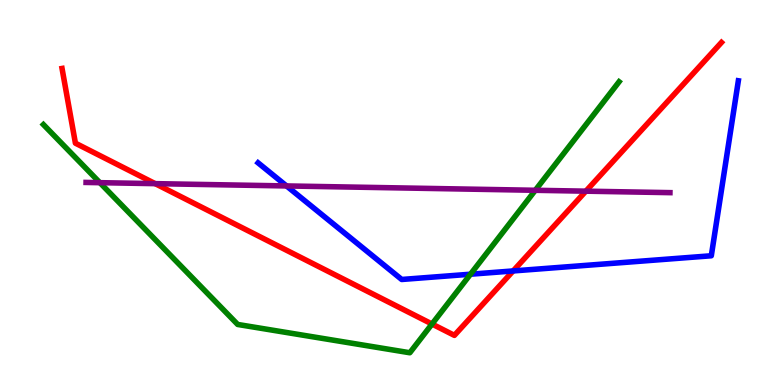[{'lines': ['blue', 'red'], 'intersections': [{'x': 6.62, 'y': 2.96}]}, {'lines': ['green', 'red'], 'intersections': [{'x': 5.57, 'y': 1.58}]}, {'lines': ['purple', 'red'], 'intersections': [{'x': 2.0, 'y': 5.23}, {'x': 7.56, 'y': 5.03}]}, {'lines': ['blue', 'green'], 'intersections': [{'x': 6.07, 'y': 2.88}]}, {'lines': ['blue', 'purple'], 'intersections': [{'x': 3.7, 'y': 5.17}]}, {'lines': ['green', 'purple'], 'intersections': [{'x': 1.29, 'y': 5.26}, {'x': 6.91, 'y': 5.06}]}]